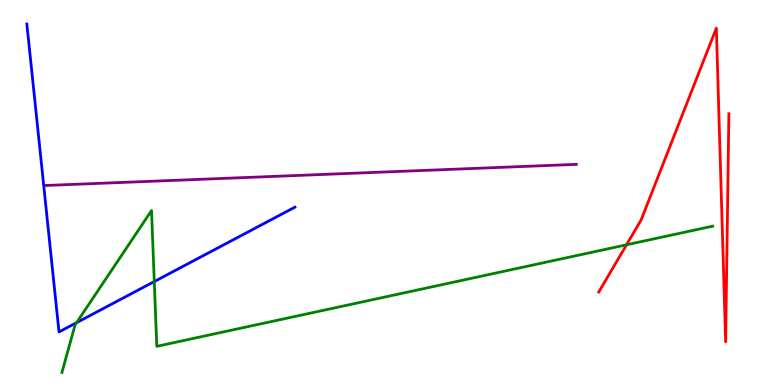[{'lines': ['blue', 'red'], 'intersections': []}, {'lines': ['green', 'red'], 'intersections': [{'x': 8.08, 'y': 3.64}]}, {'lines': ['purple', 'red'], 'intersections': []}, {'lines': ['blue', 'green'], 'intersections': [{'x': 0.988, 'y': 1.62}, {'x': 1.99, 'y': 2.69}]}, {'lines': ['blue', 'purple'], 'intersections': []}, {'lines': ['green', 'purple'], 'intersections': []}]